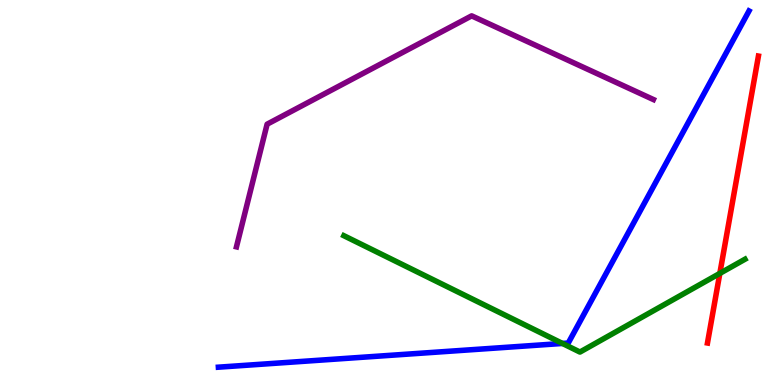[{'lines': ['blue', 'red'], 'intersections': []}, {'lines': ['green', 'red'], 'intersections': [{'x': 9.29, 'y': 2.9}]}, {'lines': ['purple', 'red'], 'intersections': []}, {'lines': ['blue', 'green'], 'intersections': [{'x': 7.26, 'y': 1.08}]}, {'lines': ['blue', 'purple'], 'intersections': []}, {'lines': ['green', 'purple'], 'intersections': []}]